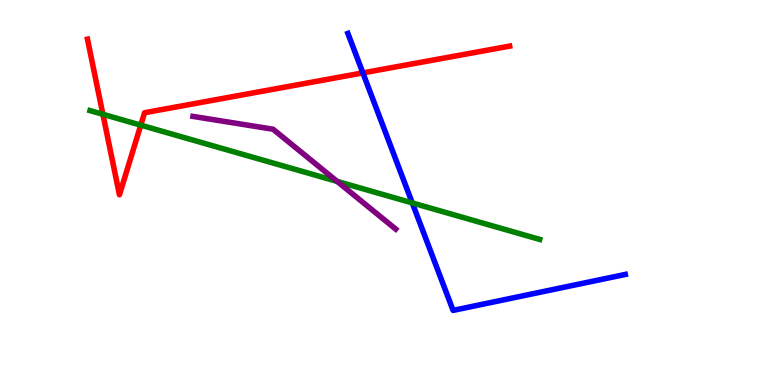[{'lines': ['blue', 'red'], 'intersections': [{'x': 4.68, 'y': 8.11}]}, {'lines': ['green', 'red'], 'intersections': [{'x': 1.33, 'y': 7.03}, {'x': 1.82, 'y': 6.75}]}, {'lines': ['purple', 'red'], 'intersections': []}, {'lines': ['blue', 'green'], 'intersections': [{'x': 5.32, 'y': 4.73}]}, {'lines': ['blue', 'purple'], 'intersections': []}, {'lines': ['green', 'purple'], 'intersections': [{'x': 4.35, 'y': 5.29}]}]